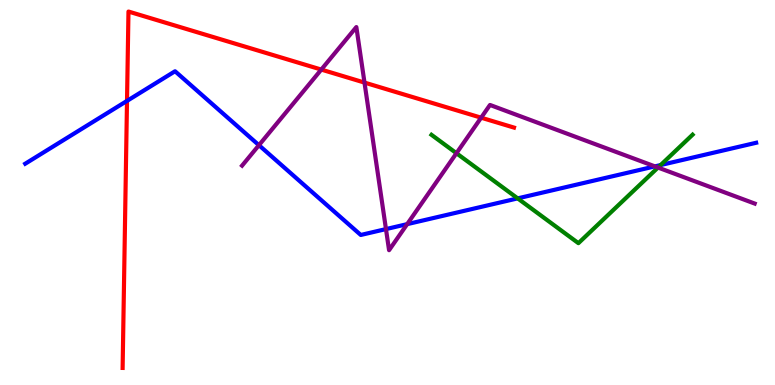[{'lines': ['blue', 'red'], 'intersections': [{'x': 1.64, 'y': 7.38}]}, {'lines': ['green', 'red'], 'intersections': []}, {'lines': ['purple', 'red'], 'intersections': [{'x': 4.15, 'y': 8.19}, {'x': 4.7, 'y': 7.85}, {'x': 6.21, 'y': 6.94}]}, {'lines': ['blue', 'green'], 'intersections': [{'x': 6.68, 'y': 4.85}, {'x': 8.52, 'y': 5.71}]}, {'lines': ['blue', 'purple'], 'intersections': [{'x': 3.34, 'y': 6.23}, {'x': 4.98, 'y': 4.05}, {'x': 5.25, 'y': 4.18}, {'x': 8.45, 'y': 5.68}]}, {'lines': ['green', 'purple'], 'intersections': [{'x': 5.89, 'y': 6.02}, {'x': 8.49, 'y': 5.65}]}]